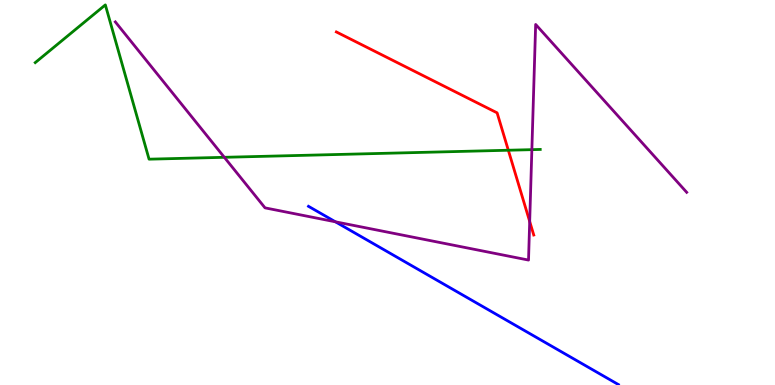[{'lines': ['blue', 'red'], 'intersections': []}, {'lines': ['green', 'red'], 'intersections': [{'x': 6.56, 'y': 6.1}]}, {'lines': ['purple', 'red'], 'intersections': [{'x': 6.83, 'y': 4.25}]}, {'lines': ['blue', 'green'], 'intersections': []}, {'lines': ['blue', 'purple'], 'intersections': [{'x': 4.33, 'y': 4.24}]}, {'lines': ['green', 'purple'], 'intersections': [{'x': 2.89, 'y': 5.91}, {'x': 6.86, 'y': 6.11}]}]